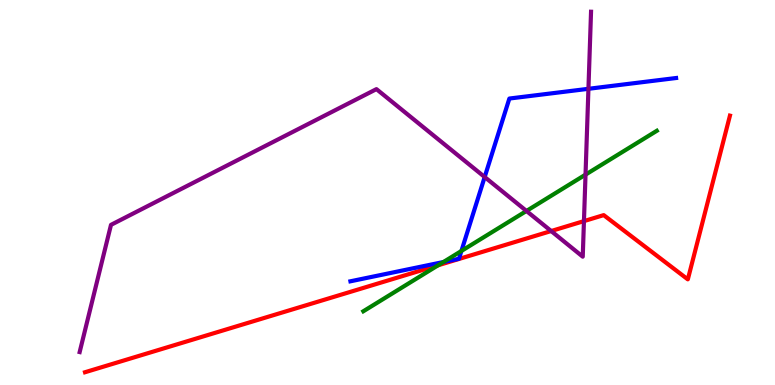[{'lines': ['blue', 'red'], 'intersections': []}, {'lines': ['green', 'red'], 'intersections': [{'x': 5.65, 'y': 3.11}]}, {'lines': ['purple', 'red'], 'intersections': [{'x': 7.11, 'y': 4.0}, {'x': 7.53, 'y': 4.26}]}, {'lines': ['blue', 'green'], 'intersections': [{'x': 5.72, 'y': 3.19}, {'x': 5.95, 'y': 3.48}]}, {'lines': ['blue', 'purple'], 'intersections': [{'x': 6.25, 'y': 5.4}, {'x': 7.59, 'y': 7.69}]}, {'lines': ['green', 'purple'], 'intersections': [{'x': 6.79, 'y': 4.52}, {'x': 7.56, 'y': 5.46}]}]